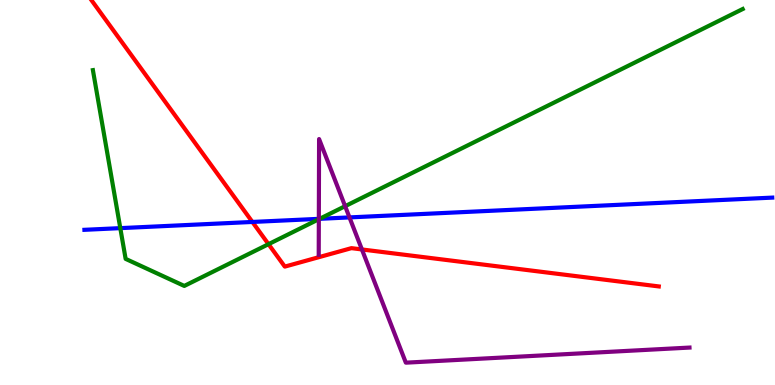[{'lines': ['blue', 'red'], 'intersections': [{'x': 3.26, 'y': 4.23}]}, {'lines': ['green', 'red'], 'intersections': [{'x': 3.46, 'y': 3.66}]}, {'lines': ['purple', 'red'], 'intersections': [{'x': 4.67, 'y': 3.52}]}, {'lines': ['blue', 'green'], 'intersections': [{'x': 1.55, 'y': 4.07}, {'x': 4.12, 'y': 4.32}]}, {'lines': ['blue', 'purple'], 'intersections': [{'x': 4.11, 'y': 4.32}, {'x': 4.51, 'y': 4.35}]}, {'lines': ['green', 'purple'], 'intersections': [{'x': 4.11, 'y': 4.31}, {'x': 4.45, 'y': 4.64}]}]